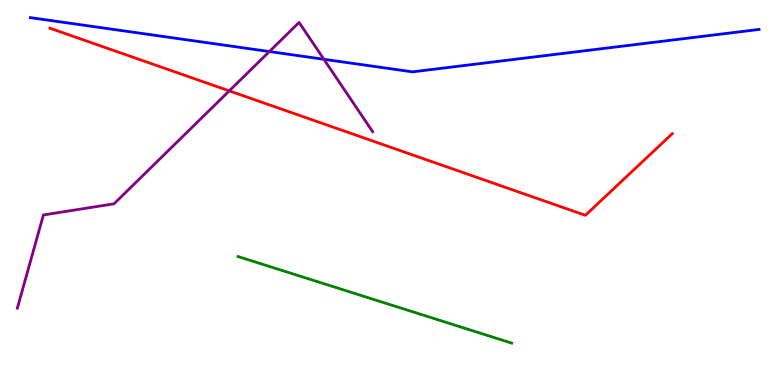[{'lines': ['blue', 'red'], 'intersections': []}, {'lines': ['green', 'red'], 'intersections': []}, {'lines': ['purple', 'red'], 'intersections': [{'x': 2.96, 'y': 7.64}]}, {'lines': ['blue', 'green'], 'intersections': []}, {'lines': ['blue', 'purple'], 'intersections': [{'x': 3.48, 'y': 8.66}, {'x': 4.18, 'y': 8.46}]}, {'lines': ['green', 'purple'], 'intersections': []}]